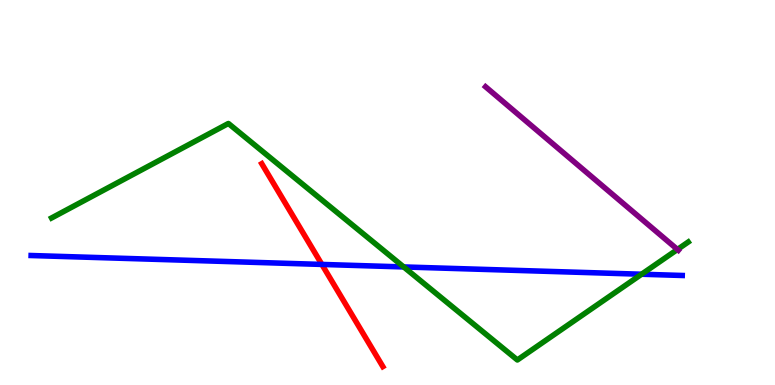[{'lines': ['blue', 'red'], 'intersections': [{'x': 4.15, 'y': 3.13}]}, {'lines': ['green', 'red'], 'intersections': []}, {'lines': ['purple', 'red'], 'intersections': []}, {'lines': ['blue', 'green'], 'intersections': [{'x': 5.21, 'y': 3.07}, {'x': 8.28, 'y': 2.88}]}, {'lines': ['blue', 'purple'], 'intersections': []}, {'lines': ['green', 'purple'], 'intersections': [{'x': 8.74, 'y': 3.52}]}]